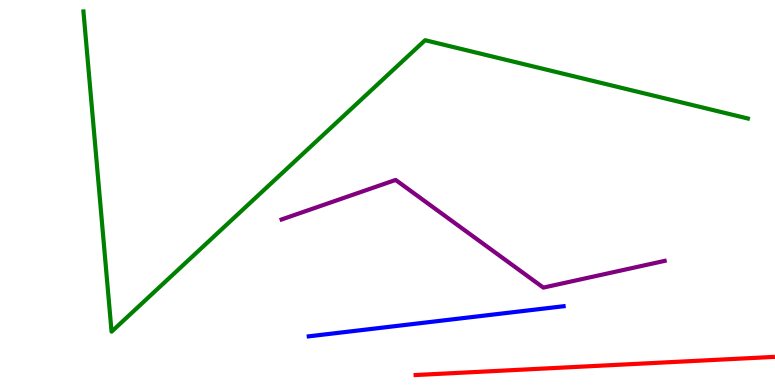[{'lines': ['blue', 'red'], 'intersections': []}, {'lines': ['green', 'red'], 'intersections': []}, {'lines': ['purple', 'red'], 'intersections': []}, {'lines': ['blue', 'green'], 'intersections': []}, {'lines': ['blue', 'purple'], 'intersections': []}, {'lines': ['green', 'purple'], 'intersections': []}]